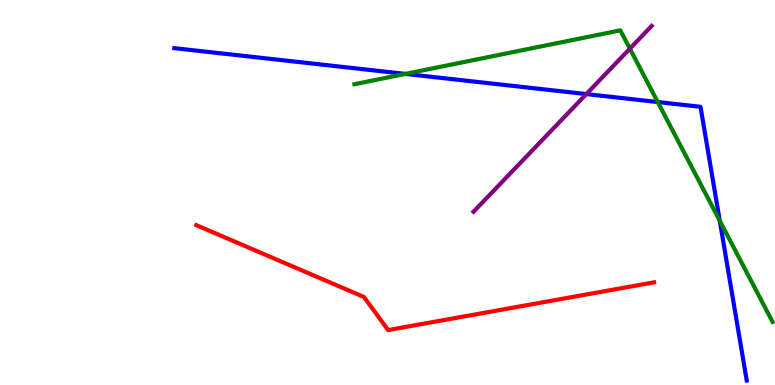[{'lines': ['blue', 'red'], 'intersections': []}, {'lines': ['green', 'red'], 'intersections': []}, {'lines': ['purple', 'red'], 'intersections': []}, {'lines': ['blue', 'green'], 'intersections': [{'x': 5.23, 'y': 8.08}, {'x': 8.49, 'y': 7.35}, {'x': 9.29, 'y': 4.27}]}, {'lines': ['blue', 'purple'], 'intersections': [{'x': 7.57, 'y': 7.56}]}, {'lines': ['green', 'purple'], 'intersections': [{'x': 8.13, 'y': 8.74}]}]